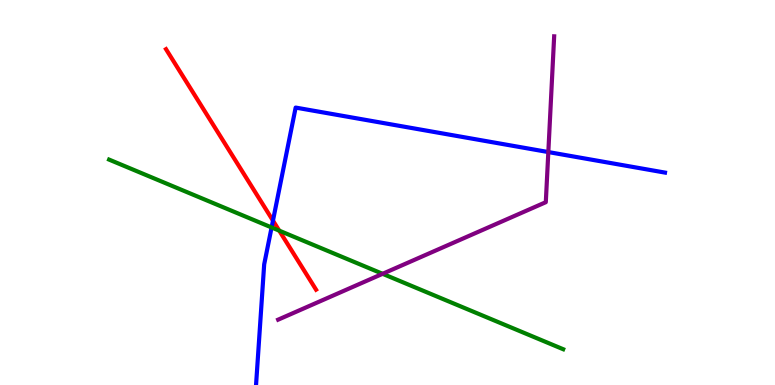[{'lines': ['blue', 'red'], 'intersections': [{'x': 3.52, 'y': 4.27}]}, {'lines': ['green', 'red'], 'intersections': [{'x': 3.6, 'y': 4.01}]}, {'lines': ['purple', 'red'], 'intersections': []}, {'lines': ['blue', 'green'], 'intersections': [{'x': 3.5, 'y': 4.09}]}, {'lines': ['blue', 'purple'], 'intersections': [{'x': 7.08, 'y': 6.05}]}, {'lines': ['green', 'purple'], 'intersections': [{'x': 4.94, 'y': 2.89}]}]